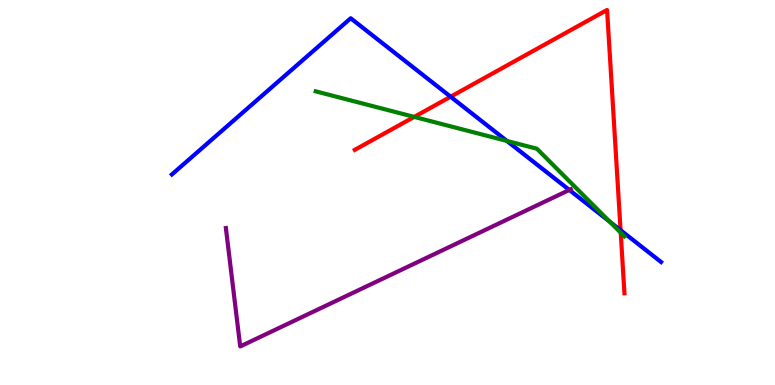[{'lines': ['blue', 'red'], 'intersections': [{'x': 5.81, 'y': 7.49}, {'x': 8.01, 'y': 4.02}]}, {'lines': ['green', 'red'], 'intersections': [{'x': 5.34, 'y': 6.96}, {'x': 8.01, 'y': 3.96}]}, {'lines': ['purple', 'red'], 'intersections': []}, {'lines': ['blue', 'green'], 'intersections': [{'x': 6.54, 'y': 6.34}, {'x': 7.87, 'y': 4.24}]}, {'lines': ['blue', 'purple'], 'intersections': [{'x': 7.35, 'y': 5.07}]}, {'lines': ['green', 'purple'], 'intersections': []}]